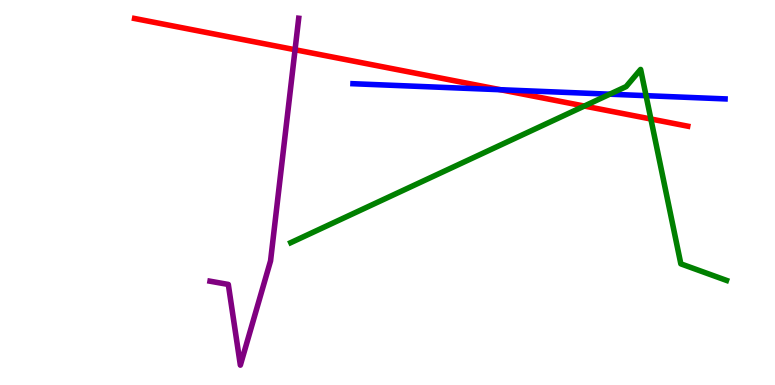[{'lines': ['blue', 'red'], 'intersections': [{'x': 6.46, 'y': 7.67}]}, {'lines': ['green', 'red'], 'intersections': [{'x': 7.54, 'y': 7.25}, {'x': 8.4, 'y': 6.91}]}, {'lines': ['purple', 'red'], 'intersections': [{'x': 3.81, 'y': 8.71}]}, {'lines': ['blue', 'green'], 'intersections': [{'x': 7.87, 'y': 7.55}, {'x': 8.34, 'y': 7.52}]}, {'lines': ['blue', 'purple'], 'intersections': []}, {'lines': ['green', 'purple'], 'intersections': []}]